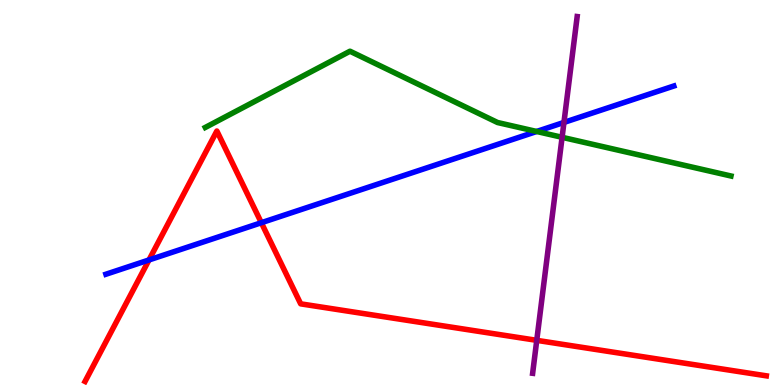[{'lines': ['blue', 'red'], 'intersections': [{'x': 1.92, 'y': 3.25}, {'x': 3.37, 'y': 4.22}]}, {'lines': ['green', 'red'], 'intersections': []}, {'lines': ['purple', 'red'], 'intersections': [{'x': 6.93, 'y': 1.16}]}, {'lines': ['blue', 'green'], 'intersections': [{'x': 6.92, 'y': 6.59}]}, {'lines': ['blue', 'purple'], 'intersections': [{'x': 7.28, 'y': 6.82}]}, {'lines': ['green', 'purple'], 'intersections': [{'x': 7.25, 'y': 6.43}]}]